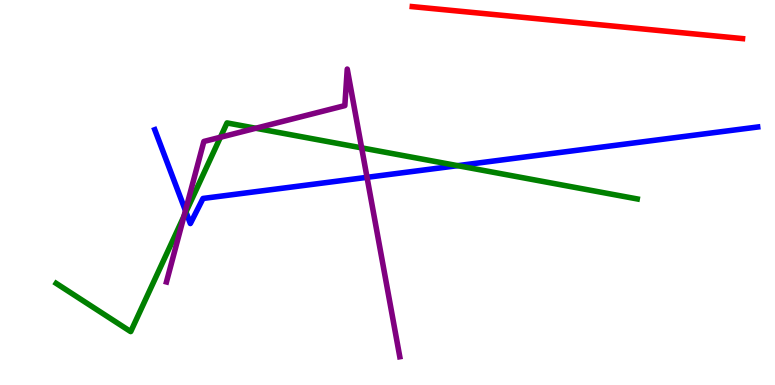[{'lines': ['blue', 'red'], 'intersections': []}, {'lines': ['green', 'red'], 'intersections': []}, {'lines': ['purple', 'red'], 'intersections': []}, {'lines': ['blue', 'green'], 'intersections': [{'x': 2.4, 'y': 4.5}, {'x': 5.91, 'y': 5.7}]}, {'lines': ['blue', 'purple'], 'intersections': [{'x': 2.39, 'y': 4.53}, {'x': 4.74, 'y': 5.39}]}, {'lines': ['green', 'purple'], 'intersections': [{'x': 2.37, 'y': 4.38}, {'x': 2.84, 'y': 6.44}, {'x': 3.3, 'y': 6.67}, {'x': 4.67, 'y': 6.16}]}]